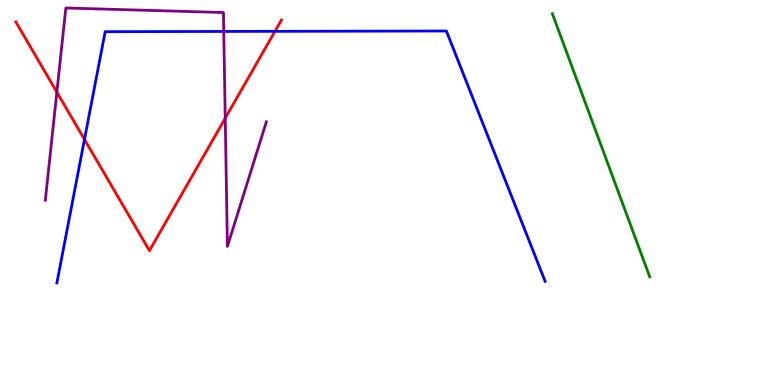[{'lines': ['blue', 'red'], 'intersections': [{'x': 1.09, 'y': 6.38}, {'x': 3.55, 'y': 9.19}]}, {'lines': ['green', 'red'], 'intersections': []}, {'lines': ['purple', 'red'], 'intersections': [{'x': 0.734, 'y': 7.61}, {'x': 2.91, 'y': 6.93}]}, {'lines': ['blue', 'green'], 'intersections': []}, {'lines': ['blue', 'purple'], 'intersections': [{'x': 2.89, 'y': 9.18}]}, {'lines': ['green', 'purple'], 'intersections': []}]